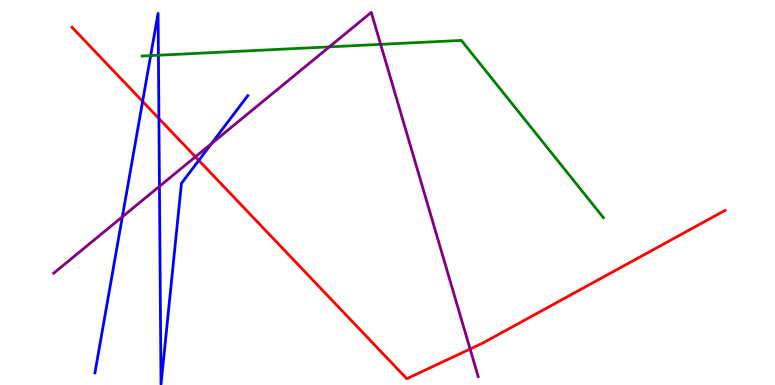[{'lines': ['blue', 'red'], 'intersections': [{'x': 1.84, 'y': 7.37}, {'x': 2.05, 'y': 6.92}, {'x': 2.57, 'y': 5.83}]}, {'lines': ['green', 'red'], 'intersections': []}, {'lines': ['purple', 'red'], 'intersections': [{'x': 2.52, 'y': 5.93}, {'x': 6.07, 'y': 0.935}]}, {'lines': ['blue', 'green'], 'intersections': [{'x': 1.94, 'y': 8.56}, {'x': 2.04, 'y': 8.57}]}, {'lines': ['blue', 'purple'], 'intersections': [{'x': 1.58, 'y': 4.37}, {'x': 2.06, 'y': 5.16}, {'x': 2.73, 'y': 6.27}]}, {'lines': ['green', 'purple'], 'intersections': [{'x': 4.25, 'y': 8.78}, {'x': 4.91, 'y': 8.85}]}]